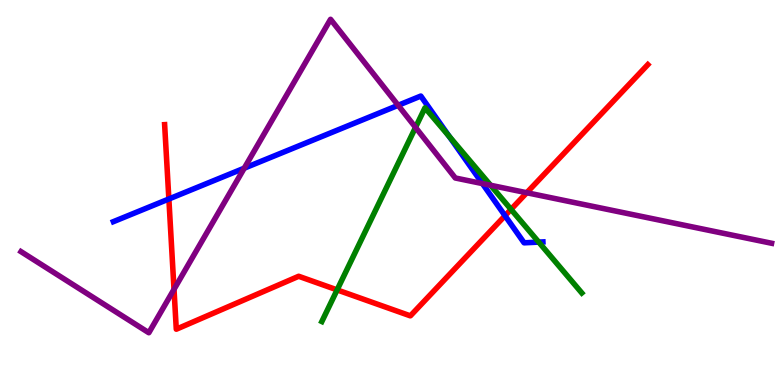[{'lines': ['blue', 'red'], 'intersections': [{'x': 2.18, 'y': 4.83}, {'x': 6.52, 'y': 4.4}]}, {'lines': ['green', 'red'], 'intersections': [{'x': 4.35, 'y': 2.47}, {'x': 6.59, 'y': 4.56}]}, {'lines': ['purple', 'red'], 'intersections': [{'x': 2.25, 'y': 2.48}, {'x': 6.8, 'y': 4.99}]}, {'lines': ['blue', 'green'], 'intersections': [{'x': 5.8, 'y': 6.46}, {'x': 6.95, 'y': 3.71}]}, {'lines': ['blue', 'purple'], 'intersections': [{'x': 3.15, 'y': 5.63}, {'x': 5.14, 'y': 7.26}, {'x': 6.22, 'y': 5.23}]}, {'lines': ['green', 'purple'], 'intersections': [{'x': 5.36, 'y': 6.69}, {'x': 6.33, 'y': 5.19}]}]